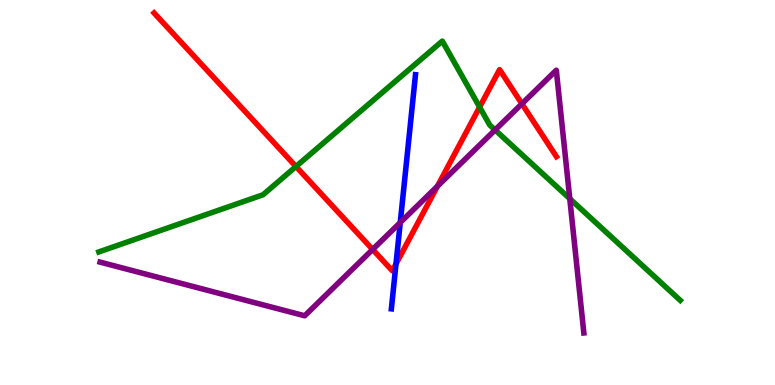[{'lines': ['blue', 'red'], 'intersections': [{'x': 5.11, 'y': 3.14}]}, {'lines': ['green', 'red'], 'intersections': [{'x': 3.82, 'y': 5.67}, {'x': 6.19, 'y': 7.22}]}, {'lines': ['purple', 'red'], 'intersections': [{'x': 4.81, 'y': 3.52}, {'x': 5.64, 'y': 5.16}, {'x': 6.73, 'y': 7.3}]}, {'lines': ['blue', 'green'], 'intersections': []}, {'lines': ['blue', 'purple'], 'intersections': [{'x': 5.16, 'y': 4.22}]}, {'lines': ['green', 'purple'], 'intersections': [{'x': 6.39, 'y': 6.62}, {'x': 7.35, 'y': 4.84}]}]